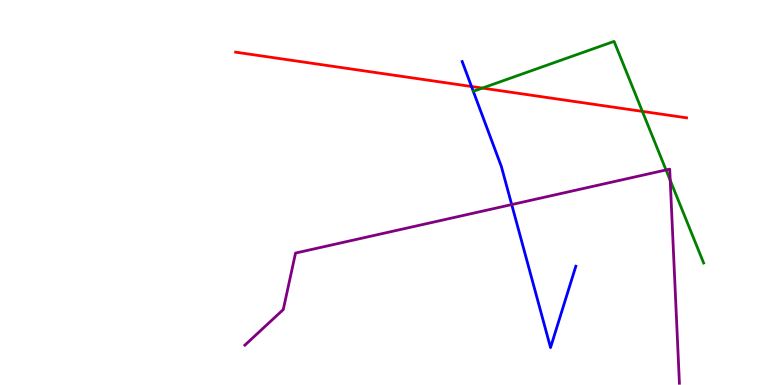[{'lines': ['blue', 'red'], 'intersections': [{'x': 6.08, 'y': 7.75}]}, {'lines': ['green', 'red'], 'intersections': [{'x': 6.22, 'y': 7.71}, {'x': 8.29, 'y': 7.11}]}, {'lines': ['purple', 'red'], 'intersections': []}, {'lines': ['blue', 'green'], 'intersections': []}, {'lines': ['blue', 'purple'], 'intersections': [{'x': 6.6, 'y': 4.69}]}, {'lines': ['green', 'purple'], 'intersections': [{'x': 8.59, 'y': 5.59}, {'x': 8.65, 'y': 5.32}]}]